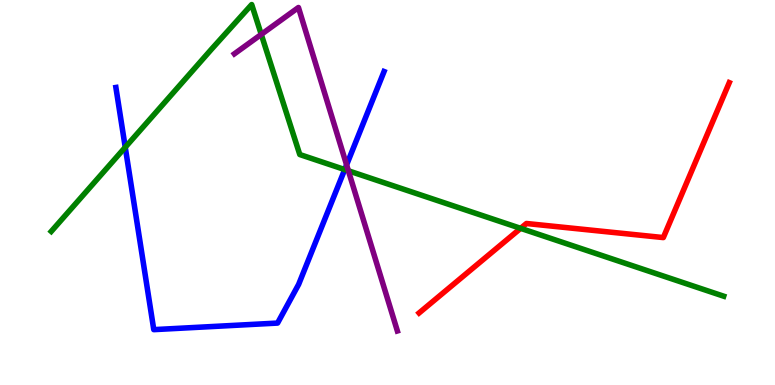[{'lines': ['blue', 'red'], 'intersections': []}, {'lines': ['green', 'red'], 'intersections': [{'x': 6.72, 'y': 4.07}]}, {'lines': ['purple', 'red'], 'intersections': []}, {'lines': ['blue', 'green'], 'intersections': [{'x': 1.62, 'y': 6.17}, {'x': 4.45, 'y': 5.6}]}, {'lines': ['blue', 'purple'], 'intersections': [{'x': 4.47, 'y': 5.72}]}, {'lines': ['green', 'purple'], 'intersections': [{'x': 3.37, 'y': 9.11}, {'x': 4.5, 'y': 5.56}]}]